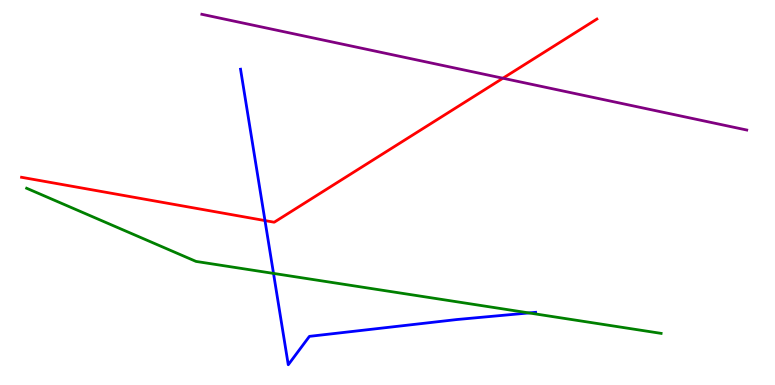[{'lines': ['blue', 'red'], 'intersections': [{'x': 3.42, 'y': 4.27}]}, {'lines': ['green', 'red'], 'intersections': []}, {'lines': ['purple', 'red'], 'intersections': [{'x': 6.49, 'y': 7.97}]}, {'lines': ['blue', 'green'], 'intersections': [{'x': 3.53, 'y': 2.9}, {'x': 6.83, 'y': 1.87}]}, {'lines': ['blue', 'purple'], 'intersections': []}, {'lines': ['green', 'purple'], 'intersections': []}]